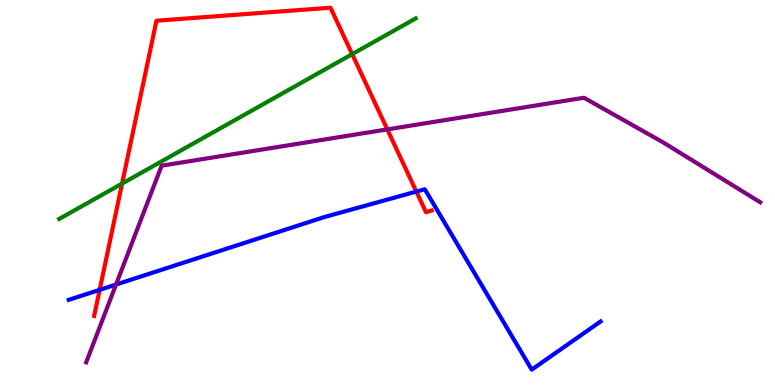[{'lines': ['blue', 'red'], 'intersections': [{'x': 1.29, 'y': 2.47}, {'x': 5.37, 'y': 5.02}]}, {'lines': ['green', 'red'], 'intersections': [{'x': 1.58, 'y': 5.23}, {'x': 4.54, 'y': 8.59}]}, {'lines': ['purple', 'red'], 'intersections': [{'x': 5.0, 'y': 6.64}]}, {'lines': ['blue', 'green'], 'intersections': []}, {'lines': ['blue', 'purple'], 'intersections': [{'x': 1.5, 'y': 2.61}]}, {'lines': ['green', 'purple'], 'intersections': []}]